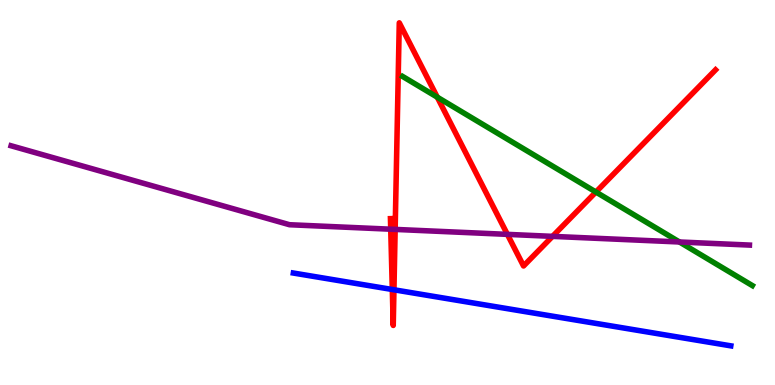[{'lines': ['blue', 'red'], 'intersections': [{'x': 5.06, 'y': 2.48}, {'x': 5.08, 'y': 2.47}]}, {'lines': ['green', 'red'], 'intersections': [{'x': 5.64, 'y': 7.48}, {'x': 7.69, 'y': 5.01}]}, {'lines': ['purple', 'red'], 'intersections': [{'x': 5.04, 'y': 4.05}, {'x': 5.1, 'y': 4.04}, {'x': 6.55, 'y': 3.91}, {'x': 7.13, 'y': 3.86}]}, {'lines': ['blue', 'green'], 'intersections': []}, {'lines': ['blue', 'purple'], 'intersections': []}, {'lines': ['green', 'purple'], 'intersections': [{'x': 8.77, 'y': 3.71}]}]